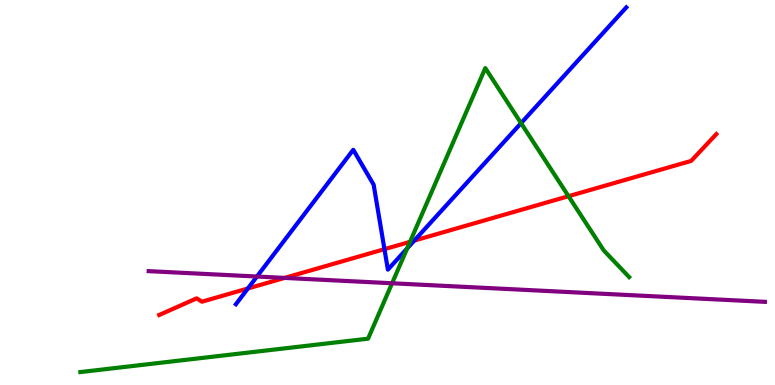[{'lines': ['blue', 'red'], 'intersections': [{'x': 3.2, 'y': 2.51}, {'x': 4.96, 'y': 3.53}, {'x': 5.35, 'y': 3.75}]}, {'lines': ['green', 'red'], 'intersections': [{'x': 5.29, 'y': 3.72}, {'x': 7.34, 'y': 4.9}]}, {'lines': ['purple', 'red'], 'intersections': [{'x': 3.67, 'y': 2.78}]}, {'lines': ['blue', 'green'], 'intersections': [{'x': 5.25, 'y': 3.55}, {'x': 6.72, 'y': 6.8}]}, {'lines': ['blue', 'purple'], 'intersections': [{'x': 3.32, 'y': 2.82}]}, {'lines': ['green', 'purple'], 'intersections': [{'x': 5.06, 'y': 2.64}]}]